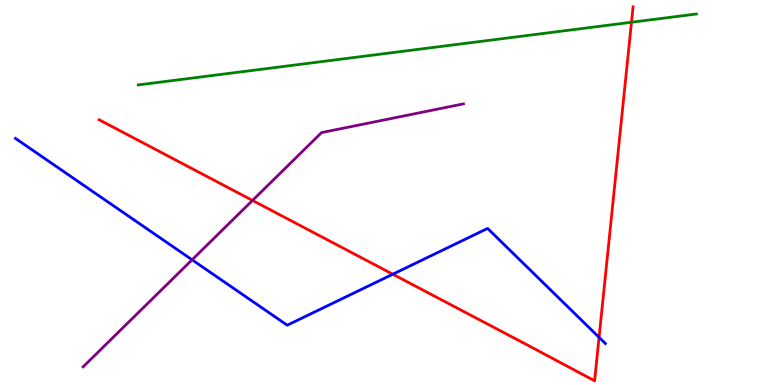[{'lines': ['blue', 'red'], 'intersections': [{'x': 5.07, 'y': 2.88}, {'x': 7.73, 'y': 1.24}]}, {'lines': ['green', 'red'], 'intersections': [{'x': 8.15, 'y': 9.42}]}, {'lines': ['purple', 'red'], 'intersections': [{'x': 3.26, 'y': 4.79}]}, {'lines': ['blue', 'green'], 'intersections': []}, {'lines': ['blue', 'purple'], 'intersections': [{'x': 2.48, 'y': 3.25}]}, {'lines': ['green', 'purple'], 'intersections': []}]